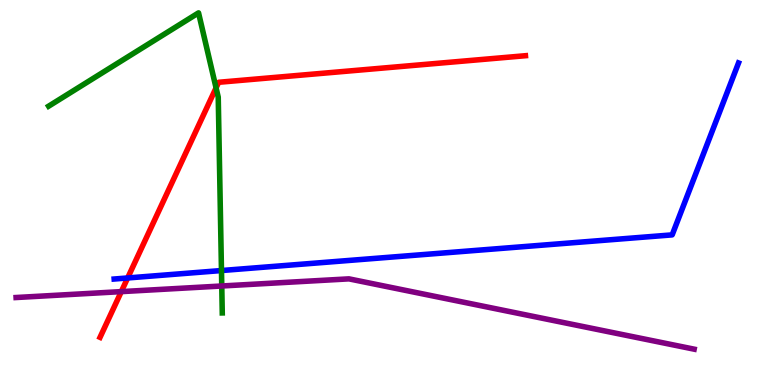[{'lines': ['blue', 'red'], 'intersections': [{'x': 1.65, 'y': 2.78}]}, {'lines': ['green', 'red'], 'intersections': [{'x': 2.79, 'y': 7.72}]}, {'lines': ['purple', 'red'], 'intersections': [{'x': 1.57, 'y': 2.43}]}, {'lines': ['blue', 'green'], 'intersections': [{'x': 2.86, 'y': 2.97}]}, {'lines': ['blue', 'purple'], 'intersections': []}, {'lines': ['green', 'purple'], 'intersections': [{'x': 2.86, 'y': 2.57}]}]